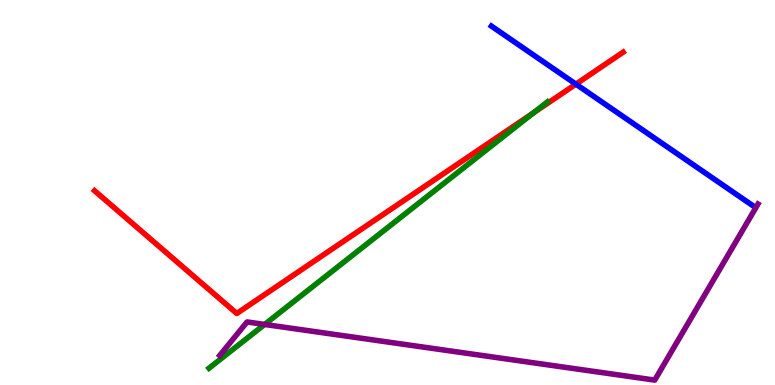[{'lines': ['blue', 'red'], 'intersections': [{'x': 7.43, 'y': 7.81}]}, {'lines': ['green', 'red'], 'intersections': [{'x': 6.89, 'y': 7.07}]}, {'lines': ['purple', 'red'], 'intersections': []}, {'lines': ['blue', 'green'], 'intersections': []}, {'lines': ['blue', 'purple'], 'intersections': []}, {'lines': ['green', 'purple'], 'intersections': [{'x': 3.41, 'y': 1.57}]}]